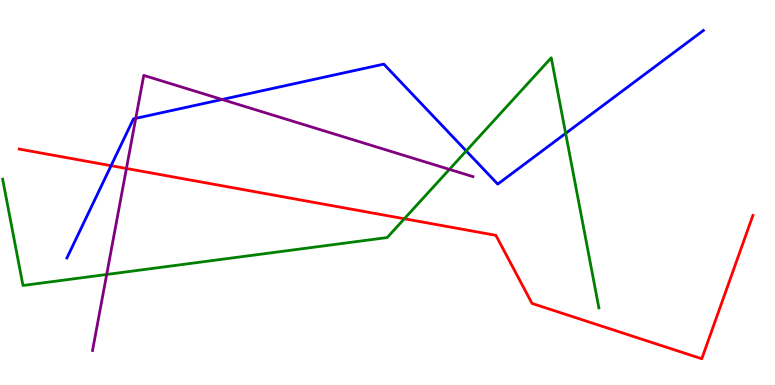[{'lines': ['blue', 'red'], 'intersections': [{'x': 1.43, 'y': 5.7}]}, {'lines': ['green', 'red'], 'intersections': [{'x': 5.22, 'y': 4.32}]}, {'lines': ['purple', 'red'], 'intersections': [{'x': 1.63, 'y': 5.62}]}, {'lines': ['blue', 'green'], 'intersections': [{'x': 6.02, 'y': 6.08}, {'x': 7.3, 'y': 6.54}]}, {'lines': ['blue', 'purple'], 'intersections': [{'x': 1.75, 'y': 6.93}, {'x': 2.87, 'y': 7.42}]}, {'lines': ['green', 'purple'], 'intersections': [{'x': 1.38, 'y': 2.87}, {'x': 5.8, 'y': 5.6}]}]